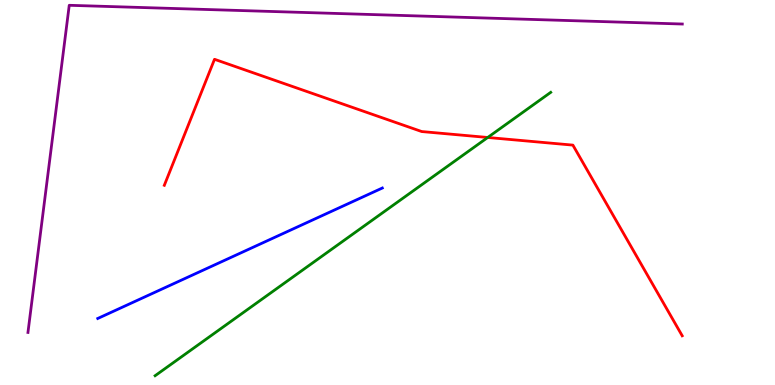[{'lines': ['blue', 'red'], 'intersections': []}, {'lines': ['green', 'red'], 'intersections': [{'x': 6.29, 'y': 6.43}]}, {'lines': ['purple', 'red'], 'intersections': []}, {'lines': ['blue', 'green'], 'intersections': []}, {'lines': ['blue', 'purple'], 'intersections': []}, {'lines': ['green', 'purple'], 'intersections': []}]